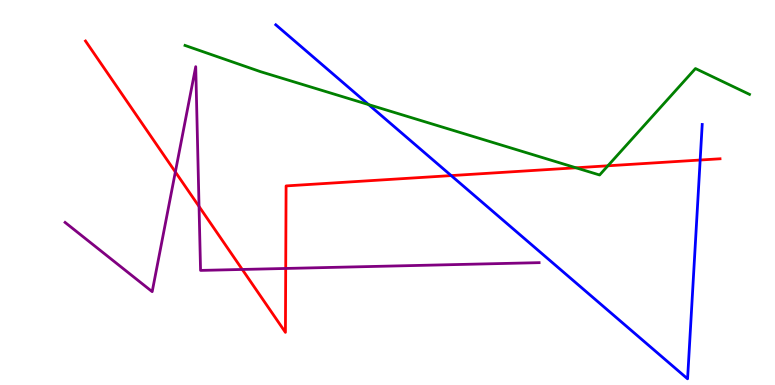[{'lines': ['blue', 'red'], 'intersections': [{'x': 5.82, 'y': 5.44}, {'x': 9.03, 'y': 5.84}]}, {'lines': ['green', 'red'], 'intersections': [{'x': 7.43, 'y': 5.64}, {'x': 7.84, 'y': 5.69}]}, {'lines': ['purple', 'red'], 'intersections': [{'x': 2.26, 'y': 5.53}, {'x': 2.57, 'y': 4.64}, {'x': 3.13, 'y': 3.0}, {'x': 3.69, 'y': 3.03}]}, {'lines': ['blue', 'green'], 'intersections': [{'x': 4.76, 'y': 7.28}]}, {'lines': ['blue', 'purple'], 'intersections': []}, {'lines': ['green', 'purple'], 'intersections': []}]